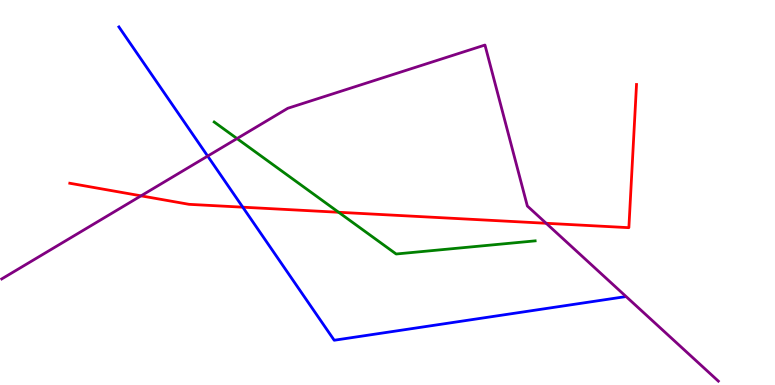[{'lines': ['blue', 'red'], 'intersections': [{'x': 3.13, 'y': 4.62}]}, {'lines': ['green', 'red'], 'intersections': [{'x': 4.37, 'y': 4.49}]}, {'lines': ['purple', 'red'], 'intersections': [{'x': 1.82, 'y': 4.91}, {'x': 7.05, 'y': 4.2}]}, {'lines': ['blue', 'green'], 'intersections': []}, {'lines': ['blue', 'purple'], 'intersections': [{'x': 2.68, 'y': 5.95}]}, {'lines': ['green', 'purple'], 'intersections': [{'x': 3.06, 'y': 6.4}]}]